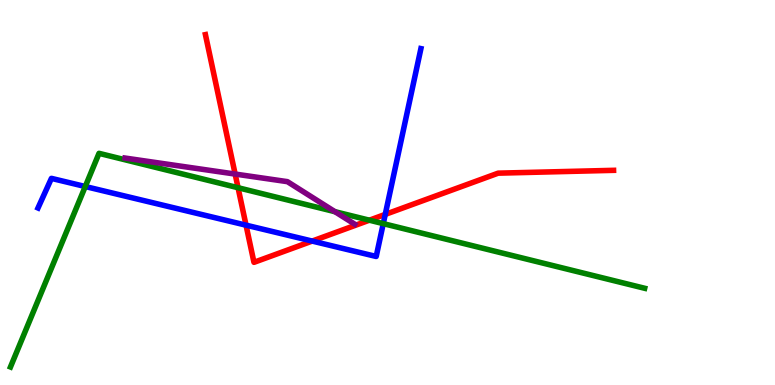[{'lines': ['blue', 'red'], 'intersections': [{'x': 3.17, 'y': 4.15}, {'x': 4.03, 'y': 3.74}, {'x': 4.97, 'y': 4.43}]}, {'lines': ['green', 'red'], 'intersections': [{'x': 3.07, 'y': 5.12}, {'x': 4.77, 'y': 4.28}]}, {'lines': ['purple', 'red'], 'intersections': [{'x': 3.03, 'y': 5.48}]}, {'lines': ['blue', 'green'], 'intersections': [{'x': 1.1, 'y': 5.16}, {'x': 4.95, 'y': 4.19}]}, {'lines': ['blue', 'purple'], 'intersections': []}, {'lines': ['green', 'purple'], 'intersections': [{'x': 4.32, 'y': 4.5}]}]